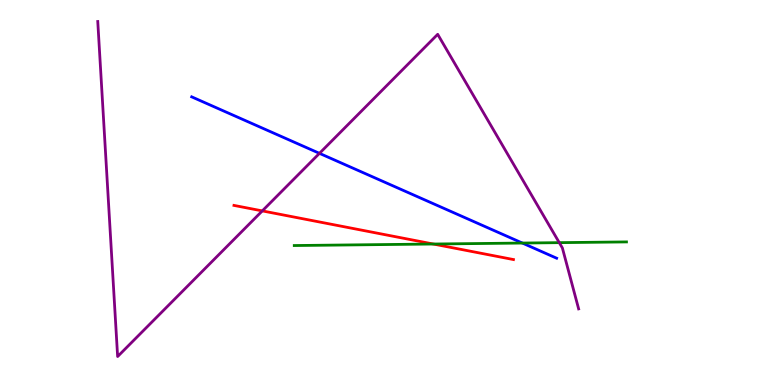[{'lines': ['blue', 'red'], 'intersections': []}, {'lines': ['green', 'red'], 'intersections': [{'x': 5.59, 'y': 3.66}]}, {'lines': ['purple', 'red'], 'intersections': [{'x': 3.38, 'y': 4.52}]}, {'lines': ['blue', 'green'], 'intersections': [{'x': 6.74, 'y': 3.69}]}, {'lines': ['blue', 'purple'], 'intersections': [{'x': 4.12, 'y': 6.02}]}, {'lines': ['green', 'purple'], 'intersections': [{'x': 7.22, 'y': 3.7}]}]